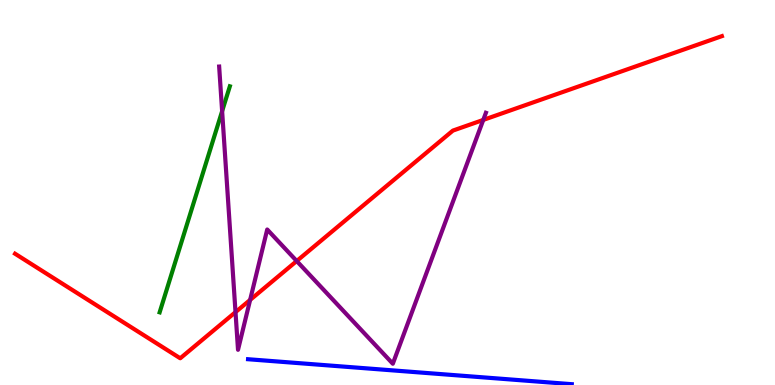[{'lines': ['blue', 'red'], 'intersections': []}, {'lines': ['green', 'red'], 'intersections': []}, {'lines': ['purple', 'red'], 'intersections': [{'x': 3.04, 'y': 1.89}, {'x': 3.23, 'y': 2.21}, {'x': 3.83, 'y': 3.22}, {'x': 6.24, 'y': 6.88}]}, {'lines': ['blue', 'green'], 'intersections': []}, {'lines': ['blue', 'purple'], 'intersections': []}, {'lines': ['green', 'purple'], 'intersections': [{'x': 2.87, 'y': 7.11}]}]